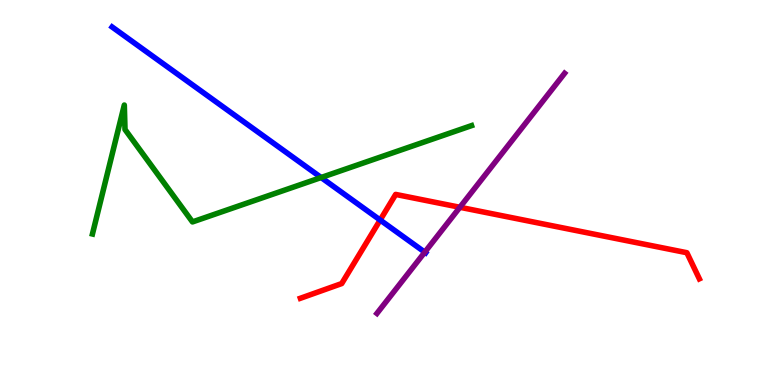[{'lines': ['blue', 'red'], 'intersections': [{'x': 4.91, 'y': 4.28}]}, {'lines': ['green', 'red'], 'intersections': []}, {'lines': ['purple', 'red'], 'intersections': [{'x': 5.93, 'y': 4.62}]}, {'lines': ['blue', 'green'], 'intersections': [{'x': 4.14, 'y': 5.39}]}, {'lines': ['blue', 'purple'], 'intersections': [{'x': 5.48, 'y': 3.45}]}, {'lines': ['green', 'purple'], 'intersections': []}]